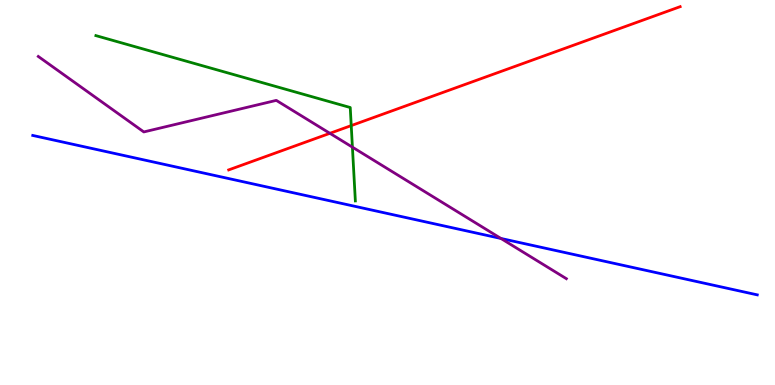[{'lines': ['blue', 'red'], 'intersections': []}, {'lines': ['green', 'red'], 'intersections': [{'x': 4.53, 'y': 6.74}]}, {'lines': ['purple', 'red'], 'intersections': [{'x': 4.26, 'y': 6.54}]}, {'lines': ['blue', 'green'], 'intersections': []}, {'lines': ['blue', 'purple'], 'intersections': [{'x': 6.46, 'y': 3.81}]}, {'lines': ['green', 'purple'], 'intersections': [{'x': 4.55, 'y': 6.18}]}]